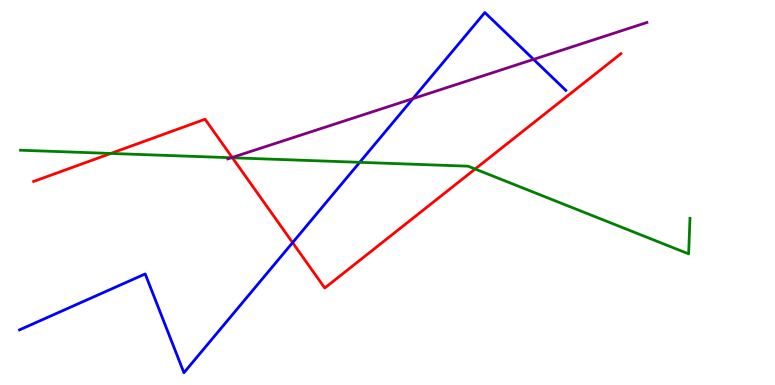[{'lines': ['blue', 'red'], 'intersections': [{'x': 3.78, 'y': 3.7}]}, {'lines': ['green', 'red'], 'intersections': [{'x': 1.43, 'y': 6.01}, {'x': 3.0, 'y': 5.9}, {'x': 6.13, 'y': 5.61}]}, {'lines': ['purple', 'red'], 'intersections': [{'x': 3.0, 'y': 5.91}]}, {'lines': ['blue', 'green'], 'intersections': [{'x': 4.64, 'y': 5.78}]}, {'lines': ['blue', 'purple'], 'intersections': [{'x': 5.33, 'y': 7.44}, {'x': 6.88, 'y': 8.46}]}, {'lines': ['green', 'purple'], 'intersections': [{'x': 2.98, 'y': 5.9}]}]